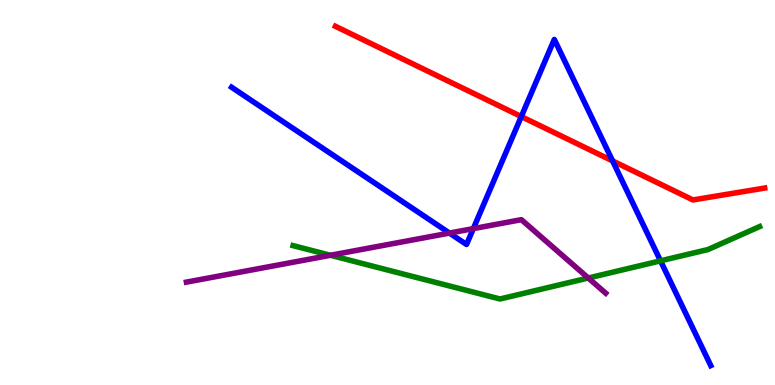[{'lines': ['blue', 'red'], 'intersections': [{'x': 6.73, 'y': 6.97}, {'x': 7.9, 'y': 5.82}]}, {'lines': ['green', 'red'], 'intersections': []}, {'lines': ['purple', 'red'], 'intersections': []}, {'lines': ['blue', 'green'], 'intersections': [{'x': 8.52, 'y': 3.23}]}, {'lines': ['blue', 'purple'], 'intersections': [{'x': 5.8, 'y': 3.95}, {'x': 6.11, 'y': 4.06}]}, {'lines': ['green', 'purple'], 'intersections': [{'x': 4.26, 'y': 3.37}, {'x': 7.59, 'y': 2.78}]}]